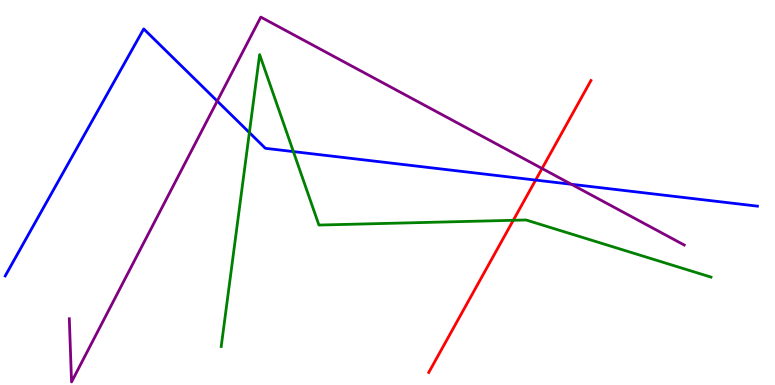[{'lines': ['blue', 'red'], 'intersections': [{'x': 6.91, 'y': 5.32}]}, {'lines': ['green', 'red'], 'intersections': [{'x': 6.62, 'y': 4.28}]}, {'lines': ['purple', 'red'], 'intersections': [{'x': 6.99, 'y': 5.62}]}, {'lines': ['blue', 'green'], 'intersections': [{'x': 3.22, 'y': 6.56}, {'x': 3.79, 'y': 6.06}]}, {'lines': ['blue', 'purple'], 'intersections': [{'x': 2.8, 'y': 7.37}, {'x': 7.37, 'y': 5.21}]}, {'lines': ['green', 'purple'], 'intersections': []}]